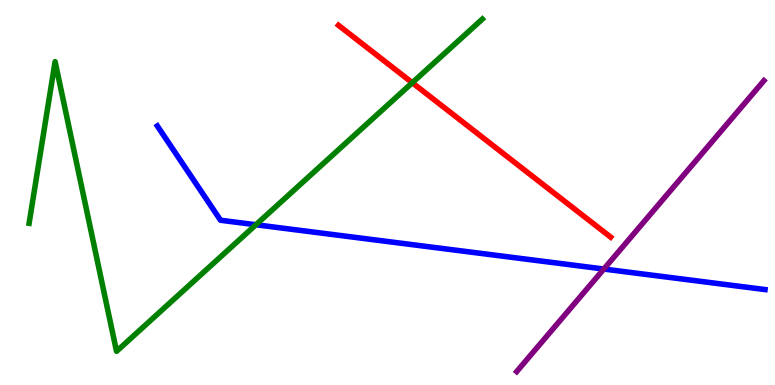[{'lines': ['blue', 'red'], 'intersections': []}, {'lines': ['green', 'red'], 'intersections': [{'x': 5.32, 'y': 7.85}]}, {'lines': ['purple', 'red'], 'intersections': []}, {'lines': ['blue', 'green'], 'intersections': [{'x': 3.3, 'y': 4.16}]}, {'lines': ['blue', 'purple'], 'intersections': [{'x': 7.79, 'y': 3.01}]}, {'lines': ['green', 'purple'], 'intersections': []}]